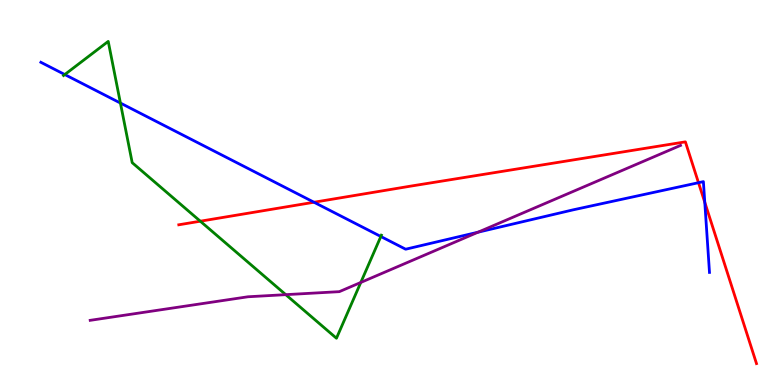[{'lines': ['blue', 'red'], 'intersections': [{'x': 4.05, 'y': 4.75}, {'x': 9.01, 'y': 5.25}, {'x': 9.09, 'y': 4.75}]}, {'lines': ['green', 'red'], 'intersections': [{'x': 2.58, 'y': 4.25}]}, {'lines': ['purple', 'red'], 'intersections': []}, {'lines': ['blue', 'green'], 'intersections': [{'x': 0.836, 'y': 8.06}, {'x': 1.55, 'y': 7.32}, {'x': 4.91, 'y': 3.86}]}, {'lines': ['blue', 'purple'], 'intersections': [{'x': 6.17, 'y': 3.97}]}, {'lines': ['green', 'purple'], 'intersections': [{'x': 3.69, 'y': 2.35}, {'x': 4.66, 'y': 2.66}]}]